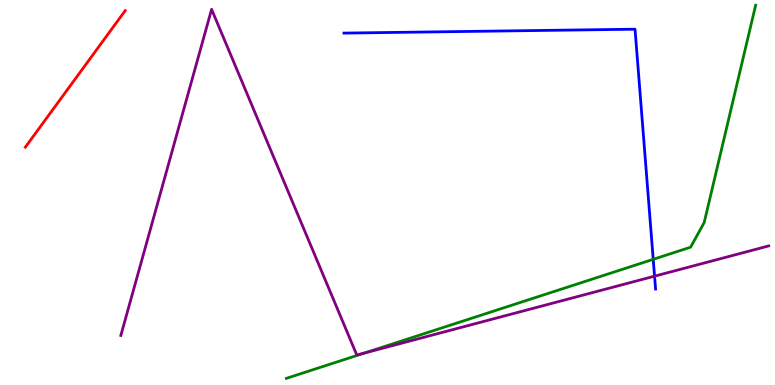[{'lines': ['blue', 'red'], 'intersections': []}, {'lines': ['green', 'red'], 'intersections': []}, {'lines': ['purple', 'red'], 'intersections': []}, {'lines': ['blue', 'green'], 'intersections': [{'x': 8.43, 'y': 3.26}]}, {'lines': ['blue', 'purple'], 'intersections': [{'x': 8.45, 'y': 2.83}]}, {'lines': ['green', 'purple'], 'intersections': [{'x': 4.7, 'y': 0.829}]}]